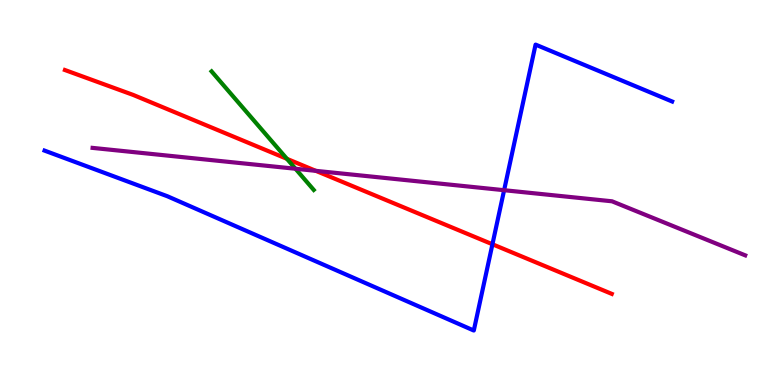[{'lines': ['blue', 'red'], 'intersections': [{'x': 6.35, 'y': 3.66}]}, {'lines': ['green', 'red'], 'intersections': [{'x': 3.7, 'y': 5.87}]}, {'lines': ['purple', 'red'], 'intersections': [{'x': 4.08, 'y': 5.56}]}, {'lines': ['blue', 'green'], 'intersections': []}, {'lines': ['blue', 'purple'], 'intersections': [{'x': 6.5, 'y': 5.06}]}, {'lines': ['green', 'purple'], 'intersections': [{'x': 3.81, 'y': 5.62}]}]